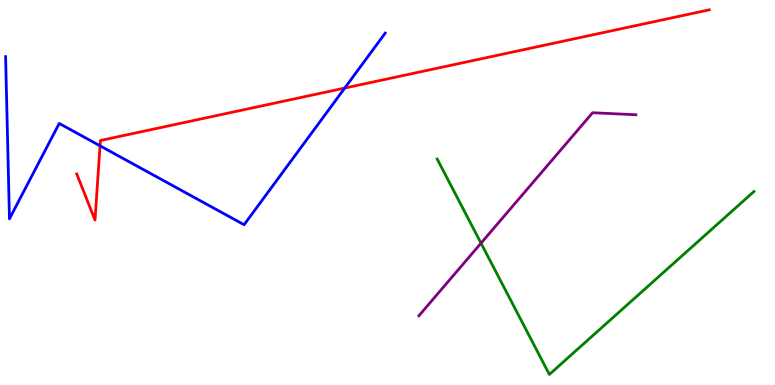[{'lines': ['blue', 'red'], 'intersections': [{'x': 1.29, 'y': 6.21}, {'x': 4.45, 'y': 7.71}]}, {'lines': ['green', 'red'], 'intersections': []}, {'lines': ['purple', 'red'], 'intersections': []}, {'lines': ['blue', 'green'], 'intersections': []}, {'lines': ['blue', 'purple'], 'intersections': []}, {'lines': ['green', 'purple'], 'intersections': [{'x': 6.21, 'y': 3.68}]}]